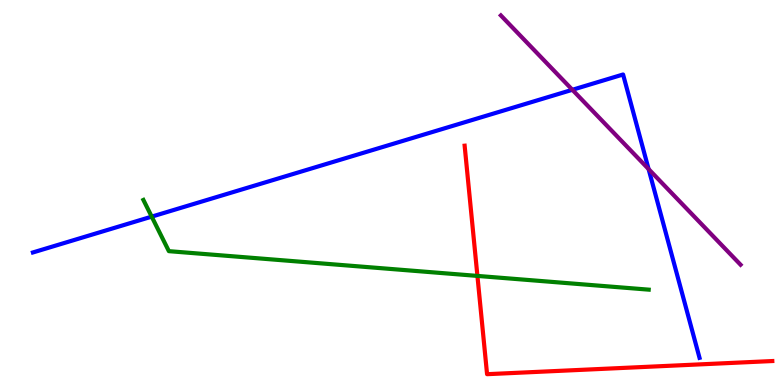[{'lines': ['blue', 'red'], 'intersections': []}, {'lines': ['green', 'red'], 'intersections': [{'x': 6.16, 'y': 2.83}]}, {'lines': ['purple', 'red'], 'intersections': []}, {'lines': ['blue', 'green'], 'intersections': [{'x': 1.96, 'y': 4.37}]}, {'lines': ['blue', 'purple'], 'intersections': [{'x': 7.39, 'y': 7.67}, {'x': 8.37, 'y': 5.61}]}, {'lines': ['green', 'purple'], 'intersections': []}]